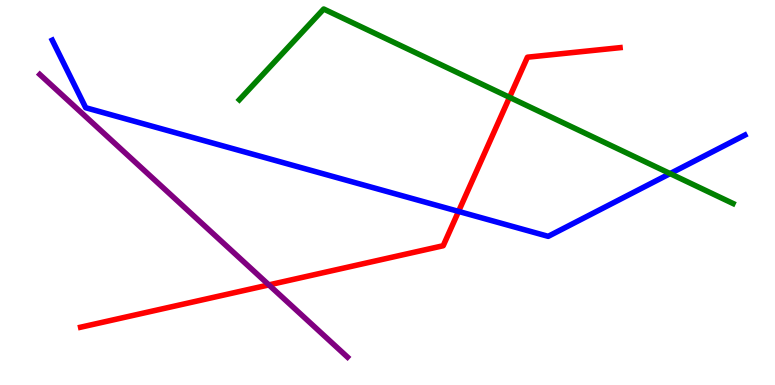[{'lines': ['blue', 'red'], 'intersections': [{'x': 5.92, 'y': 4.51}]}, {'lines': ['green', 'red'], 'intersections': [{'x': 6.57, 'y': 7.47}]}, {'lines': ['purple', 'red'], 'intersections': [{'x': 3.47, 'y': 2.6}]}, {'lines': ['blue', 'green'], 'intersections': [{'x': 8.65, 'y': 5.49}]}, {'lines': ['blue', 'purple'], 'intersections': []}, {'lines': ['green', 'purple'], 'intersections': []}]